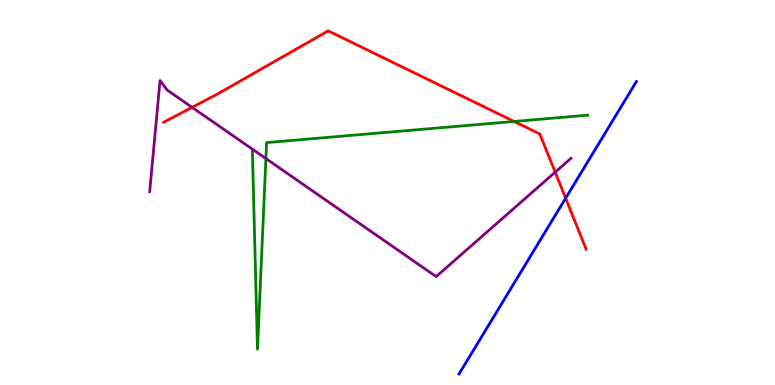[{'lines': ['blue', 'red'], 'intersections': [{'x': 7.3, 'y': 4.85}]}, {'lines': ['green', 'red'], 'intersections': [{'x': 6.63, 'y': 6.85}]}, {'lines': ['purple', 'red'], 'intersections': [{'x': 2.48, 'y': 7.21}, {'x': 7.16, 'y': 5.53}]}, {'lines': ['blue', 'green'], 'intersections': []}, {'lines': ['blue', 'purple'], 'intersections': []}, {'lines': ['green', 'purple'], 'intersections': [{'x': 3.43, 'y': 5.88}]}]